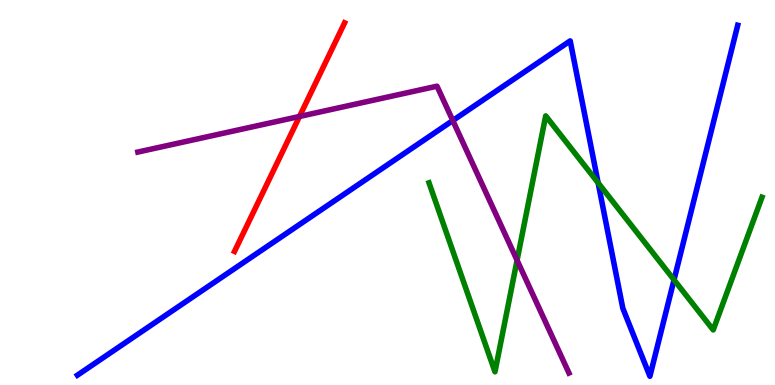[{'lines': ['blue', 'red'], 'intersections': []}, {'lines': ['green', 'red'], 'intersections': []}, {'lines': ['purple', 'red'], 'intersections': [{'x': 3.86, 'y': 6.97}]}, {'lines': ['blue', 'green'], 'intersections': [{'x': 7.72, 'y': 5.25}, {'x': 8.7, 'y': 2.73}]}, {'lines': ['blue', 'purple'], 'intersections': [{'x': 5.84, 'y': 6.87}]}, {'lines': ['green', 'purple'], 'intersections': [{'x': 6.67, 'y': 3.24}]}]